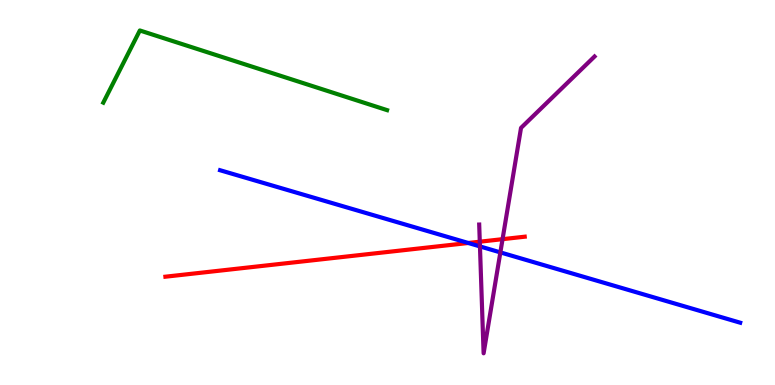[{'lines': ['blue', 'red'], 'intersections': [{'x': 6.04, 'y': 3.69}]}, {'lines': ['green', 'red'], 'intersections': []}, {'lines': ['purple', 'red'], 'intersections': [{'x': 6.19, 'y': 3.72}, {'x': 6.48, 'y': 3.79}]}, {'lines': ['blue', 'green'], 'intersections': []}, {'lines': ['blue', 'purple'], 'intersections': [{'x': 6.19, 'y': 3.6}, {'x': 6.46, 'y': 3.44}]}, {'lines': ['green', 'purple'], 'intersections': []}]